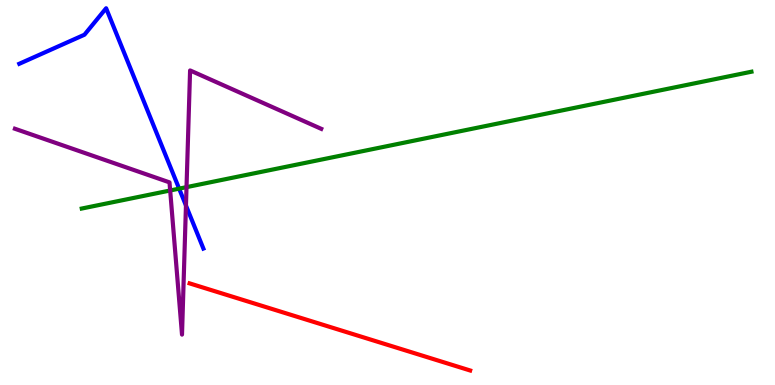[{'lines': ['blue', 'red'], 'intersections': []}, {'lines': ['green', 'red'], 'intersections': []}, {'lines': ['purple', 'red'], 'intersections': []}, {'lines': ['blue', 'green'], 'intersections': [{'x': 2.31, 'y': 5.1}]}, {'lines': ['blue', 'purple'], 'intersections': [{'x': 2.4, 'y': 4.66}]}, {'lines': ['green', 'purple'], 'intersections': [{'x': 2.2, 'y': 5.05}, {'x': 2.41, 'y': 5.14}]}]